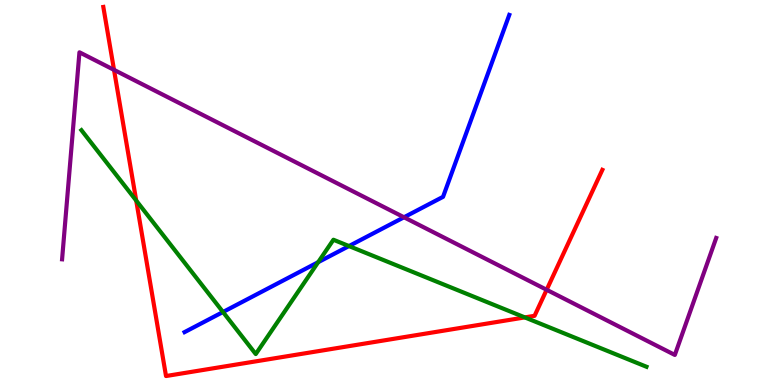[{'lines': ['blue', 'red'], 'intersections': []}, {'lines': ['green', 'red'], 'intersections': [{'x': 1.76, 'y': 4.79}, {'x': 6.77, 'y': 1.76}]}, {'lines': ['purple', 'red'], 'intersections': [{'x': 1.47, 'y': 8.19}, {'x': 7.05, 'y': 2.47}]}, {'lines': ['blue', 'green'], 'intersections': [{'x': 2.88, 'y': 1.9}, {'x': 4.11, 'y': 3.19}, {'x': 4.5, 'y': 3.61}]}, {'lines': ['blue', 'purple'], 'intersections': [{'x': 5.21, 'y': 4.36}]}, {'lines': ['green', 'purple'], 'intersections': []}]